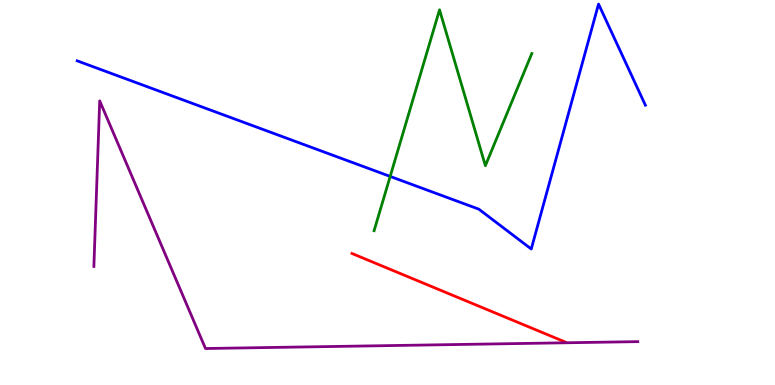[{'lines': ['blue', 'red'], 'intersections': []}, {'lines': ['green', 'red'], 'intersections': []}, {'lines': ['purple', 'red'], 'intersections': []}, {'lines': ['blue', 'green'], 'intersections': [{'x': 5.03, 'y': 5.42}]}, {'lines': ['blue', 'purple'], 'intersections': []}, {'lines': ['green', 'purple'], 'intersections': []}]